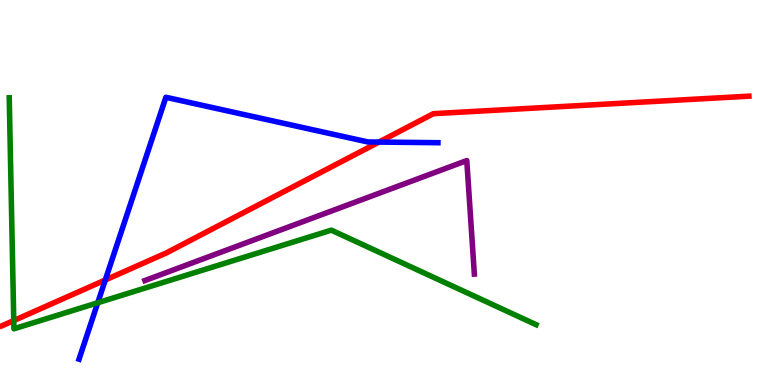[{'lines': ['blue', 'red'], 'intersections': [{'x': 1.36, 'y': 2.73}, {'x': 4.89, 'y': 6.31}]}, {'lines': ['green', 'red'], 'intersections': [{'x': 0.178, 'y': 1.67}]}, {'lines': ['purple', 'red'], 'intersections': []}, {'lines': ['blue', 'green'], 'intersections': [{'x': 1.26, 'y': 2.14}]}, {'lines': ['blue', 'purple'], 'intersections': []}, {'lines': ['green', 'purple'], 'intersections': []}]